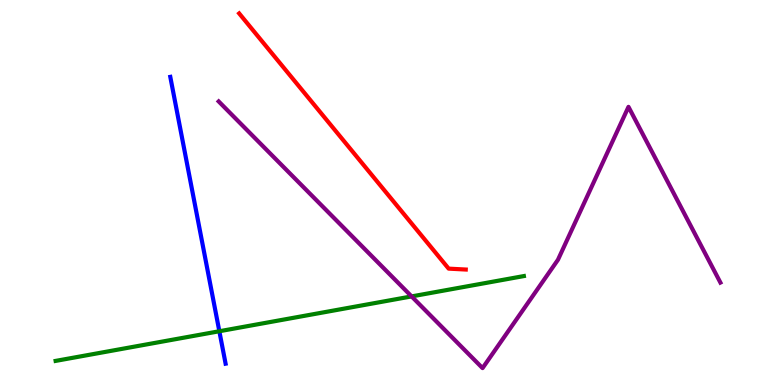[{'lines': ['blue', 'red'], 'intersections': []}, {'lines': ['green', 'red'], 'intersections': []}, {'lines': ['purple', 'red'], 'intersections': []}, {'lines': ['blue', 'green'], 'intersections': [{'x': 2.83, 'y': 1.4}]}, {'lines': ['blue', 'purple'], 'intersections': []}, {'lines': ['green', 'purple'], 'intersections': [{'x': 5.31, 'y': 2.3}]}]